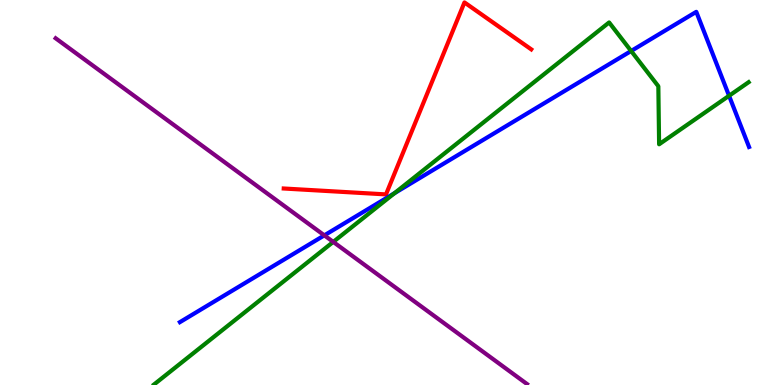[{'lines': ['blue', 'red'], 'intersections': []}, {'lines': ['green', 'red'], 'intersections': []}, {'lines': ['purple', 'red'], 'intersections': []}, {'lines': ['blue', 'green'], 'intersections': [{'x': 5.09, 'y': 4.98}, {'x': 8.14, 'y': 8.68}, {'x': 9.41, 'y': 7.51}]}, {'lines': ['blue', 'purple'], 'intersections': [{'x': 4.18, 'y': 3.89}]}, {'lines': ['green', 'purple'], 'intersections': [{'x': 4.3, 'y': 3.72}]}]